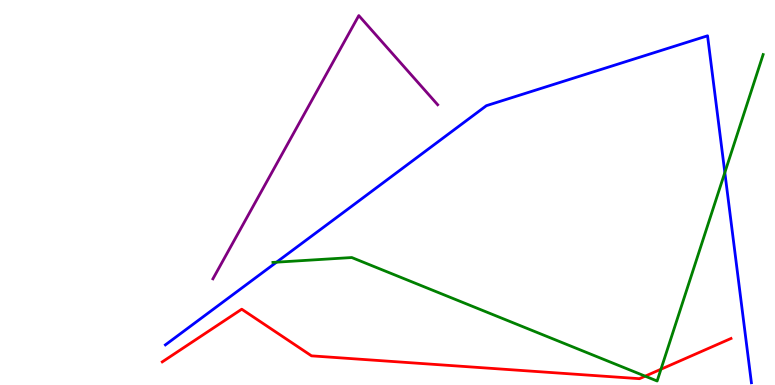[{'lines': ['blue', 'red'], 'intersections': []}, {'lines': ['green', 'red'], 'intersections': [{'x': 8.32, 'y': 0.23}, {'x': 8.53, 'y': 0.409}]}, {'lines': ['purple', 'red'], 'intersections': []}, {'lines': ['blue', 'green'], 'intersections': [{'x': 3.57, 'y': 3.19}, {'x': 9.35, 'y': 5.52}]}, {'lines': ['blue', 'purple'], 'intersections': []}, {'lines': ['green', 'purple'], 'intersections': []}]